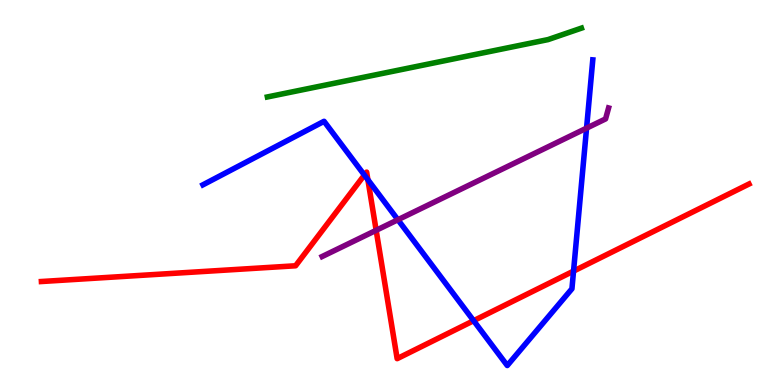[{'lines': ['blue', 'red'], 'intersections': [{'x': 4.7, 'y': 5.45}, {'x': 4.75, 'y': 5.33}, {'x': 6.11, 'y': 1.67}, {'x': 7.4, 'y': 2.96}]}, {'lines': ['green', 'red'], 'intersections': []}, {'lines': ['purple', 'red'], 'intersections': [{'x': 4.85, 'y': 4.02}]}, {'lines': ['blue', 'green'], 'intersections': []}, {'lines': ['blue', 'purple'], 'intersections': [{'x': 5.13, 'y': 4.29}, {'x': 7.57, 'y': 6.67}]}, {'lines': ['green', 'purple'], 'intersections': []}]